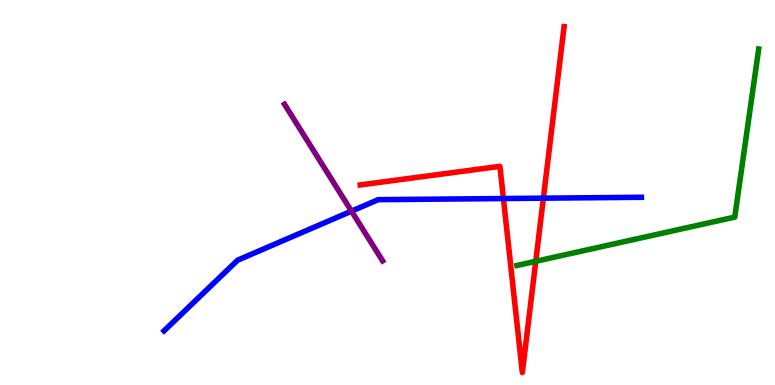[{'lines': ['blue', 'red'], 'intersections': [{'x': 6.5, 'y': 4.84}, {'x': 7.01, 'y': 4.85}]}, {'lines': ['green', 'red'], 'intersections': [{'x': 6.91, 'y': 3.21}]}, {'lines': ['purple', 'red'], 'intersections': []}, {'lines': ['blue', 'green'], 'intersections': []}, {'lines': ['blue', 'purple'], 'intersections': [{'x': 4.54, 'y': 4.52}]}, {'lines': ['green', 'purple'], 'intersections': []}]